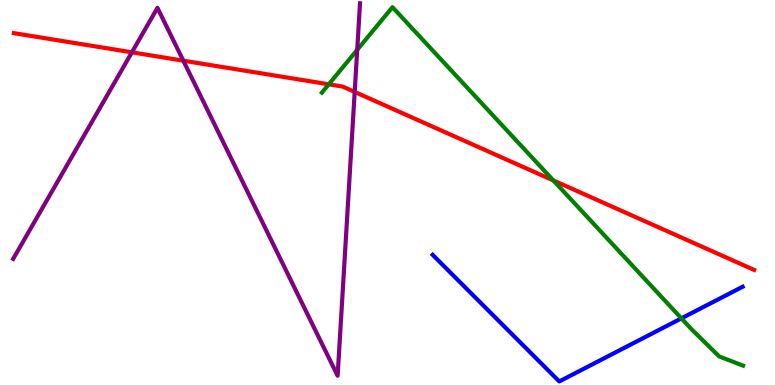[{'lines': ['blue', 'red'], 'intersections': []}, {'lines': ['green', 'red'], 'intersections': [{'x': 4.24, 'y': 7.81}, {'x': 7.14, 'y': 5.31}]}, {'lines': ['purple', 'red'], 'intersections': [{'x': 1.7, 'y': 8.64}, {'x': 2.37, 'y': 8.42}, {'x': 4.58, 'y': 7.61}]}, {'lines': ['blue', 'green'], 'intersections': [{'x': 8.79, 'y': 1.73}]}, {'lines': ['blue', 'purple'], 'intersections': []}, {'lines': ['green', 'purple'], 'intersections': [{'x': 4.61, 'y': 8.71}]}]